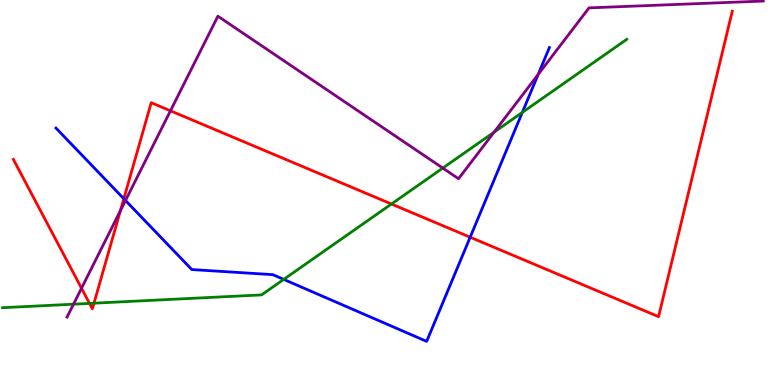[{'lines': ['blue', 'red'], 'intersections': [{'x': 1.6, 'y': 4.84}, {'x': 6.07, 'y': 3.84}]}, {'lines': ['green', 'red'], 'intersections': [{'x': 1.16, 'y': 2.12}, {'x': 1.21, 'y': 2.13}, {'x': 5.05, 'y': 4.7}]}, {'lines': ['purple', 'red'], 'intersections': [{'x': 1.05, 'y': 2.51}, {'x': 1.55, 'y': 4.53}, {'x': 2.2, 'y': 7.12}]}, {'lines': ['blue', 'green'], 'intersections': [{'x': 3.66, 'y': 2.74}, {'x': 6.74, 'y': 7.08}]}, {'lines': ['blue', 'purple'], 'intersections': [{'x': 1.62, 'y': 4.79}, {'x': 6.94, 'y': 8.07}]}, {'lines': ['green', 'purple'], 'intersections': [{'x': 0.948, 'y': 2.1}, {'x': 5.71, 'y': 5.63}, {'x': 6.37, 'y': 6.57}]}]